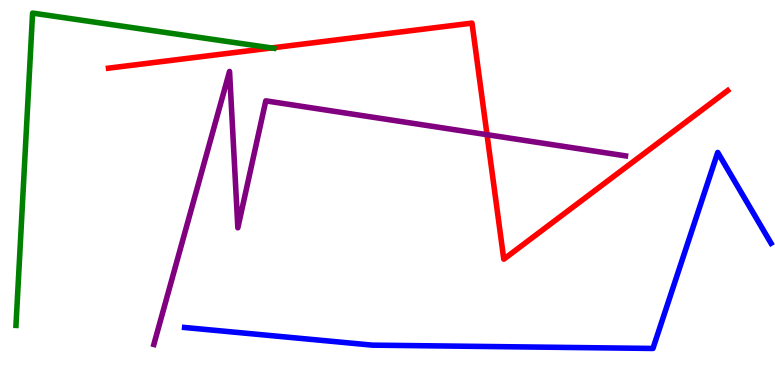[{'lines': ['blue', 'red'], 'intersections': []}, {'lines': ['green', 'red'], 'intersections': [{'x': 3.5, 'y': 8.75}]}, {'lines': ['purple', 'red'], 'intersections': [{'x': 6.28, 'y': 6.5}]}, {'lines': ['blue', 'green'], 'intersections': []}, {'lines': ['blue', 'purple'], 'intersections': []}, {'lines': ['green', 'purple'], 'intersections': []}]